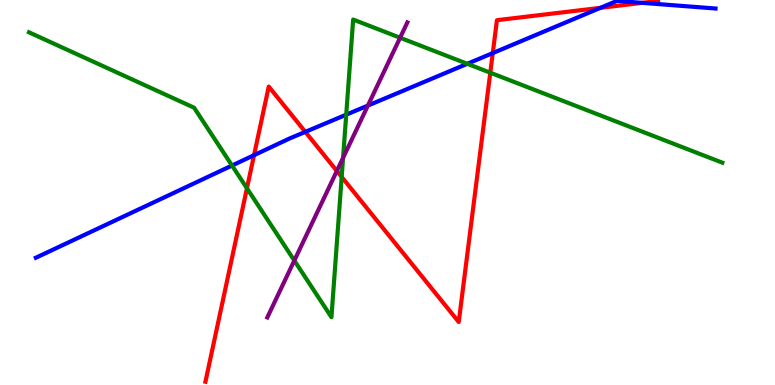[{'lines': ['blue', 'red'], 'intersections': [{'x': 3.28, 'y': 5.97}, {'x': 3.94, 'y': 6.57}, {'x': 6.36, 'y': 8.62}, {'x': 7.75, 'y': 9.8}, {'x': 8.29, 'y': 9.93}]}, {'lines': ['green', 'red'], 'intersections': [{'x': 3.19, 'y': 5.11}, {'x': 4.41, 'y': 5.4}, {'x': 6.33, 'y': 8.11}]}, {'lines': ['purple', 'red'], 'intersections': [{'x': 4.35, 'y': 5.56}]}, {'lines': ['blue', 'green'], 'intersections': [{'x': 2.99, 'y': 5.7}, {'x': 4.47, 'y': 7.02}, {'x': 6.03, 'y': 8.34}]}, {'lines': ['blue', 'purple'], 'intersections': [{'x': 4.75, 'y': 7.26}]}, {'lines': ['green', 'purple'], 'intersections': [{'x': 3.8, 'y': 3.23}, {'x': 4.43, 'y': 5.9}, {'x': 5.16, 'y': 9.02}]}]